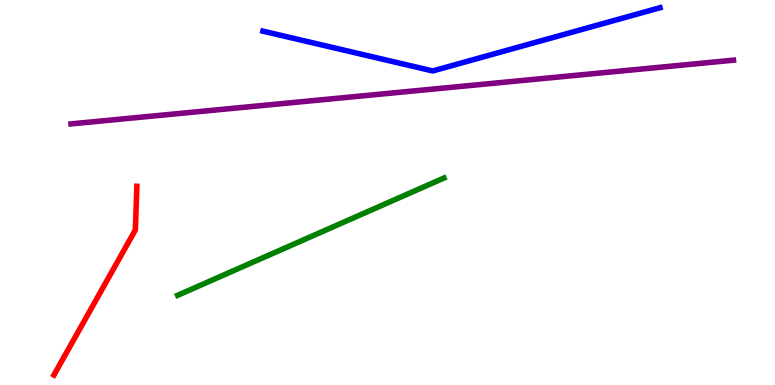[{'lines': ['blue', 'red'], 'intersections': []}, {'lines': ['green', 'red'], 'intersections': []}, {'lines': ['purple', 'red'], 'intersections': []}, {'lines': ['blue', 'green'], 'intersections': []}, {'lines': ['blue', 'purple'], 'intersections': []}, {'lines': ['green', 'purple'], 'intersections': []}]